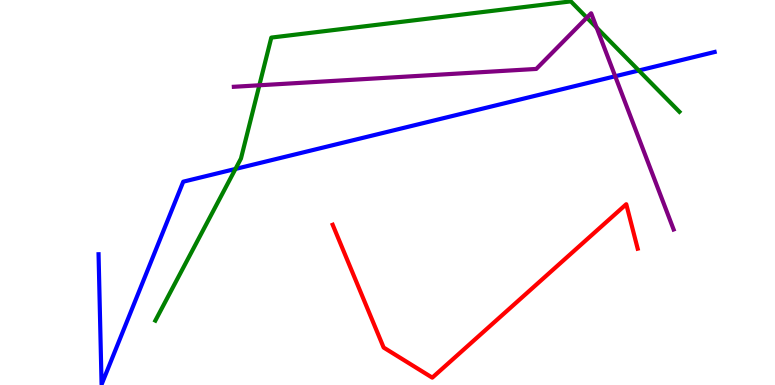[{'lines': ['blue', 'red'], 'intersections': []}, {'lines': ['green', 'red'], 'intersections': []}, {'lines': ['purple', 'red'], 'intersections': []}, {'lines': ['blue', 'green'], 'intersections': [{'x': 3.04, 'y': 5.61}, {'x': 8.24, 'y': 8.17}]}, {'lines': ['blue', 'purple'], 'intersections': [{'x': 7.94, 'y': 8.02}]}, {'lines': ['green', 'purple'], 'intersections': [{'x': 3.35, 'y': 7.78}, {'x': 7.57, 'y': 9.54}, {'x': 7.7, 'y': 9.28}]}]